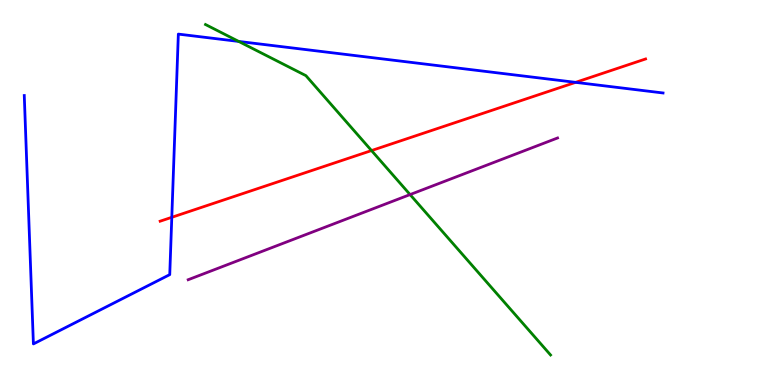[{'lines': ['blue', 'red'], 'intersections': [{'x': 2.22, 'y': 4.36}, {'x': 7.43, 'y': 7.86}]}, {'lines': ['green', 'red'], 'intersections': [{'x': 4.79, 'y': 6.09}]}, {'lines': ['purple', 'red'], 'intersections': []}, {'lines': ['blue', 'green'], 'intersections': [{'x': 3.08, 'y': 8.92}]}, {'lines': ['blue', 'purple'], 'intersections': []}, {'lines': ['green', 'purple'], 'intersections': [{'x': 5.29, 'y': 4.95}]}]